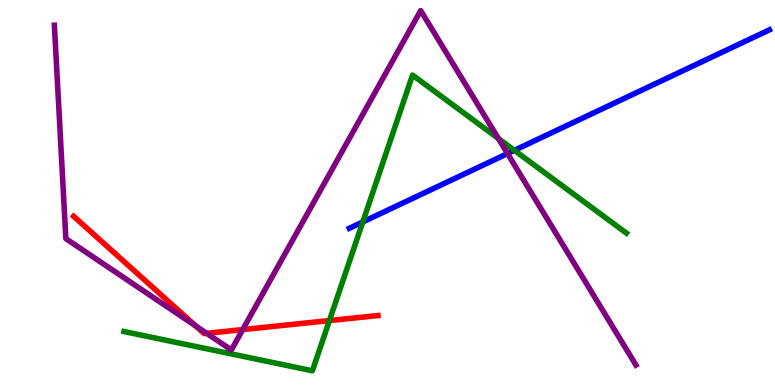[{'lines': ['blue', 'red'], 'intersections': []}, {'lines': ['green', 'red'], 'intersections': [{'x': 4.25, 'y': 1.67}]}, {'lines': ['purple', 'red'], 'intersections': [{'x': 2.53, 'y': 1.53}, {'x': 2.67, 'y': 1.34}, {'x': 3.13, 'y': 1.44}]}, {'lines': ['blue', 'green'], 'intersections': [{'x': 4.68, 'y': 4.24}, {'x': 6.64, 'y': 6.1}]}, {'lines': ['blue', 'purple'], 'intersections': [{'x': 6.55, 'y': 6.01}]}, {'lines': ['green', 'purple'], 'intersections': [{'x': 6.43, 'y': 6.4}]}]